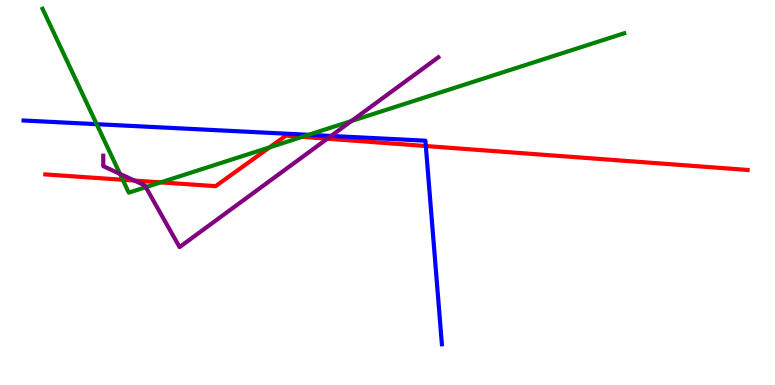[{'lines': ['blue', 'red'], 'intersections': [{'x': 5.49, 'y': 6.21}]}, {'lines': ['green', 'red'], 'intersections': [{'x': 1.58, 'y': 5.33}, {'x': 2.07, 'y': 5.26}, {'x': 3.48, 'y': 6.17}, {'x': 3.9, 'y': 6.45}]}, {'lines': ['purple', 'red'], 'intersections': [{'x': 1.73, 'y': 5.31}, {'x': 4.22, 'y': 6.4}]}, {'lines': ['blue', 'green'], 'intersections': [{'x': 1.25, 'y': 6.77}, {'x': 3.98, 'y': 6.5}]}, {'lines': ['blue', 'purple'], 'intersections': [{'x': 4.27, 'y': 6.47}]}, {'lines': ['green', 'purple'], 'intersections': [{'x': 1.55, 'y': 5.48}, {'x': 1.88, 'y': 5.14}, {'x': 4.53, 'y': 6.86}]}]